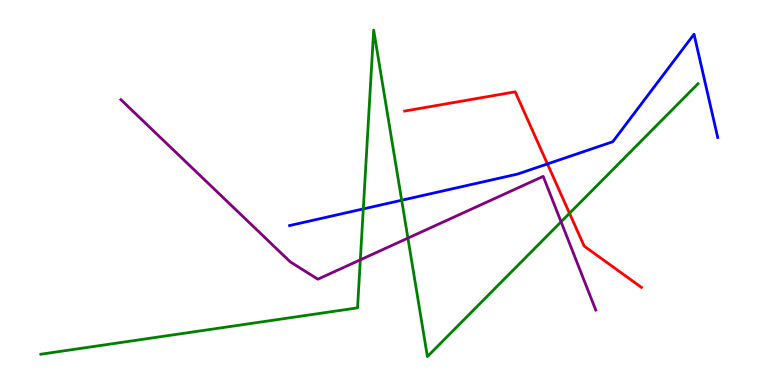[{'lines': ['blue', 'red'], 'intersections': [{'x': 7.06, 'y': 5.74}]}, {'lines': ['green', 'red'], 'intersections': [{'x': 7.35, 'y': 4.46}]}, {'lines': ['purple', 'red'], 'intersections': []}, {'lines': ['blue', 'green'], 'intersections': [{'x': 4.69, 'y': 4.57}, {'x': 5.18, 'y': 4.8}]}, {'lines': ['blue', 'purple'], 'intersections': []}, {'lines': ['green', 'purple'], 'intersections': [{'x': 4.65, 'y': 3.25}, {'x': 5.26, 'y': 3.82}, {'x': 7.24, 'y': 4.24}]}]